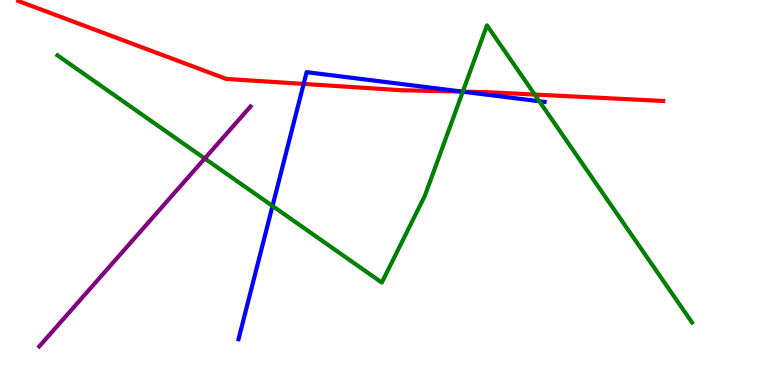[{'lines': ['blue', 'red'], 'intersections': [{'x': 3.92, 'y': 7.82}, {'x': 5.97, 'y': 7.62}]}, {'lines': ['green', 'red'], 'intersections': [{'x': 5.97, 'y': 7.62}, {'x': 6.9, 'y': 7.54}]}, {'lines': ['purple', 'red'], 'intersections': []}, {'lines': ['blue', 'green'], 'intersections': [{'x': 3.52, 'y': 4.65}, {'x': 5.97, 'y': 7.62}, {'x': 6.96, 'y': 7.37}]}, {'lines': ['blue', 'purple'], 'intersections': []}, {'lines': ['green', 'purple'], 'intersections': [{'x': 2.64, 'y': 5.88}]}]